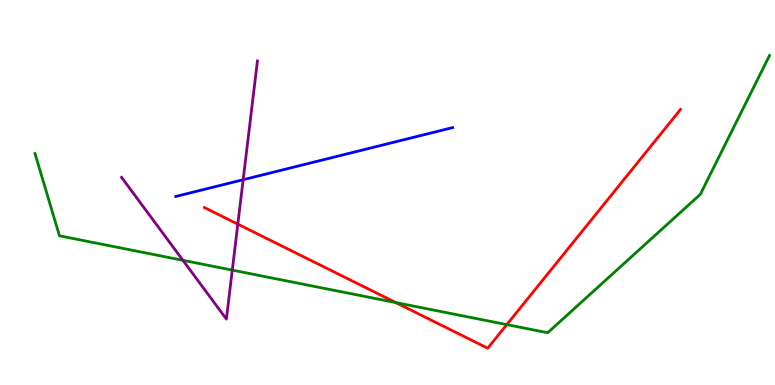[{'lines': ['blue', 'red'], 'intersections': []}, {'lines': ['green', 'red'], 'intersections': [{'x': 5.11, 'y': 2.14}, {'x': 6.54, 'y': 1.57}]}, {'lines': ['purple', 'red'], 'intersections': [{'x': 3.07, 'y': 4.18}]}, {'lines': ['blue', 'green'], 'intersections': []}, {'lines': ['blue', 'purple'], 'intersections': [{'x': 3.14, 'y': 5.33}]}, {'lines': ['green', 'purple'], 'intersections': [{'x': 2.36, 'y': 3.24}, {'x': 3.0, 'y': 2.98}]}]